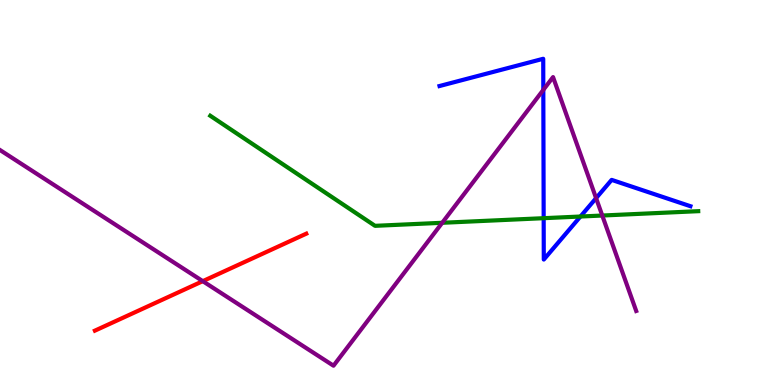[{'lines': ['blue', 'red'], 'intersections': []}, {'lines': ['green', 'red'], 'intersections': []}, {'lines': ['purple', 'red'], 'intersections': [{'x': 2.62, 'y': 2.7}]}, {'lines': ['blue', 'green'], 'intersections': [{'x': 7.02, 'y': 4.33}, {'x': 7.49, 'y': 4.38}]}, {'lines': ['blue', 'purple'], 'intersections': [{'x': 7.01, 'y': 7.67}, {'x': 7.69, 'y': 4.85}]}, {'lines': ['green', 'purple'], 'intersections': [{'x': 5.71, 'y': 4.21}, {'x': 7.77, 'y': 4.4}]}]